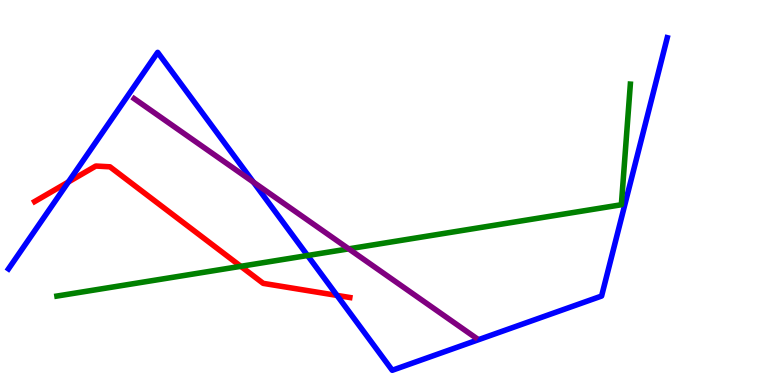[{'lines': ['blue', 'red'], 'intersections': [{'x': 0.882, 'y': 5.27}, {'x': 4.35, 'y': 2.33}]}, {'lines': ['green', 'red'], 'intersections': [{'x': 3.11, 'y': 3.08}]}, {'lines': ['purple', 'red'], 'intersections': []}, {'lines': ['blue', 'green'], 'intersections': [{'x': 3.97, 'y': 3.36}]}, {'lines': ['blue', 'purple'], 'intersections': [{'x': 3.27, 'y': 5.27}]}, {'lines': ['green', 'purple'], 'intersections': [{'x': 4.5, 'y': 3.54}]}]